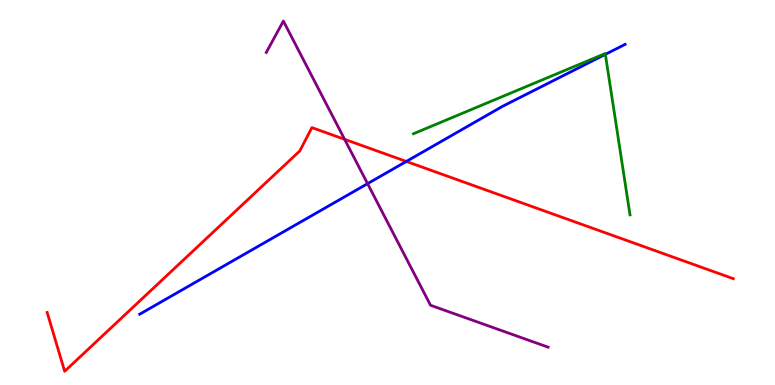[{'lines': ['blue', 'red'], 'intersections': [{'x': 5.24, 'y': 5.81}]}, {'lines': ['green', 'red'], 'intersections': []}, {'lines': ['purple', 'red'], 'intersections': [{'x': 4.45, 'y': 6.38}]}, {'lines': ['blue', 'green'], 'intersections': [{'x': 7.81, 'y': 8.59}]}, {'lines': ['blue', 'purple'], 'intersections': [{'x': 4.74, 'y': 5.23}]}, {'lines': ['green', 'purple'], 'intersections': []}]